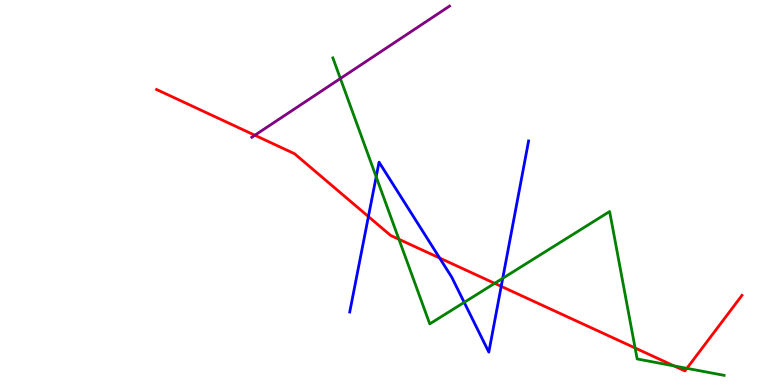[{'lines': ['blue', 'red'], 'intersections': [{'x': 4.75, 'y': 4.37}, {'x': 5.67, 'y': 3.3}, {'x': 6.47, 'y': 2.56}]}, {'lines': ['green', 'red'], 'intersections': [{'x': 5.15, 'y': 3.79}, {'x': 6.38, 'y': 2.64}, {'x': 8.2, 'y': 0.961}, {'x': 8.7, 'y': 0.496}, {'x': 8.86, 'y': 0.433}]}, {'lines': ['purple', 'red'], 'intersections': [{'x': 3.29, 'y': 6.49}]}, {'lines': ['blue', 'green'], 'intersections': [{'x': 4.85, 'y': 5.41}, {'x': 5.99, 'y': 2.15}, {'x': 6.49, 'y': 2.77}]}, {'lines': ['blue', 'purple'], 'intersections': []}, {'lines': ['green', 'purple'], 'intersections': [{'x': 4.39, 'y': 7.96}]}]